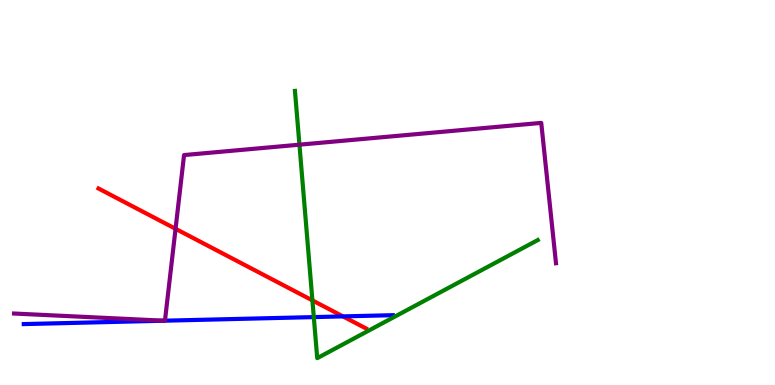[{'lines': ['blue', 'red'], 'intersections': [{'x': 4.43, 'y': 1.78}]}, {'lines': ['green', 'red'], 'intersections': [{'x': 4.03, 'y': 2.2}]}, {'lines': ['purple', 'red'], 'intersections': [{'x': 2.27, 'y': 4.06}]}, {'lines': ['blue', 'green'], 'intersections': [{'x': 4.05, 'y': 1.76}]}, {'lines': ['blue', 'purple'], 'intersections': [{'x': 2.12, 'y': 1.67}, {'x': 2.13, 'y': 1.67}]}, {'lines': ['green', 'purple'], 'intersections': [{'x': 3.86, 'y': 6.24}]}]